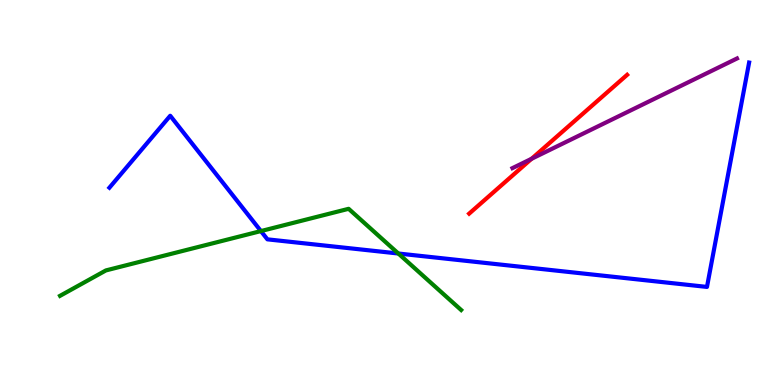[{'lines': ['blue', 'red'], 'intersections': []}, {'lines': ['green', 'red'], 'intersections': []}, {'lines': ['purple', 'red'], 'intersections': [{'x': 6.86, 'y': 5.88}]}, {'lines': ['blue', 'green'], 'intersections': [{'x': 3.37, 'y': 4.0}, {'x': 5.14, 'y': 3.42}]}, {'lines': ['blue', 'purple'], 'intersections': []}, {'lines': ['green', 'purple'], 'intersections': []}]